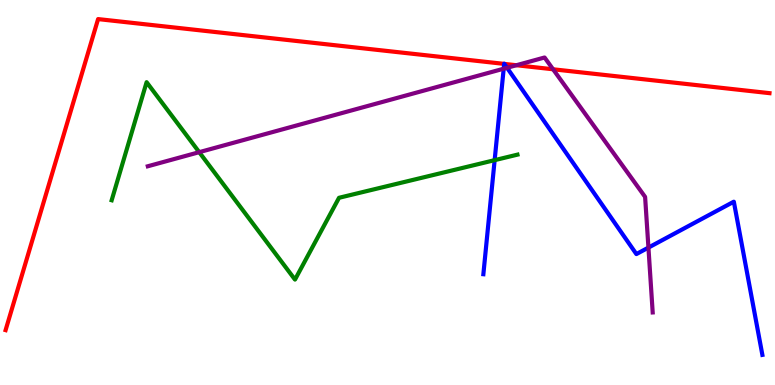[{'lines': ['blue', 'red'], 'intersections': [{'x': 6.51, 'y': 8.34}, {'x': 6.51, 'y': 8.34}]}, {'lines': ['green', 'red'], 'intersections': []}, {'lines': ['purple', 'red'], 'intersections': [{'x': 6.66, 'y': 8.31}, {'x': 7.14, 'y': 8.2}]}, {'lines': ['blue', 'green'], 'intersections': [{'x': 6.38, 'y': 5.84}]}, {'lines': ['blue', 'purple'], 'intersections': [{'x': 6.5, 'y': 8.22}, {'x': 6.54, 'y': 8.24}, {'x': 8.37, 'y': 3.57}]}, {'lines': ['green', 'purple'], 'intersections': [{'x': 2.57, 'y': 6.05}]}]